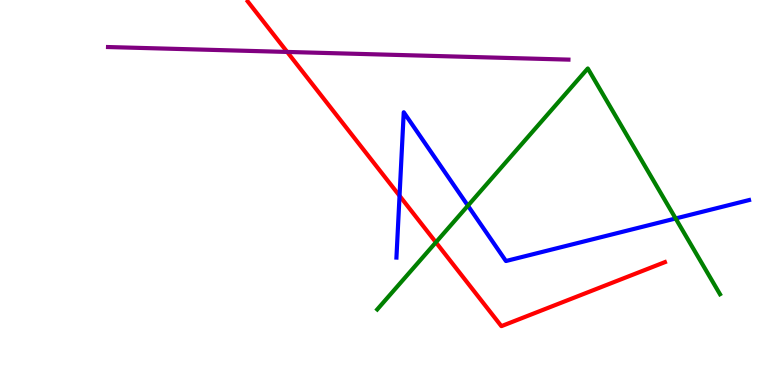[{'lines': ['blue', 'red'], 'intersections': [{'x': 5.16, 'y': 4.91}]}, {'lines': ['green', 'red'], 'intersections': [{'x': 5.62, 'y': 3.71}]}, {'lines': ['purple', 'red'], 'intersections': [{'x': 3.71, 'y': 8.65}]}, {'lines': ['blue', 'green'], 'intersections': [{'x': 6.04, 'y': 4.66}, {'x': 8.72, 'y': 4.33}]}, {'lines': ['blue', 'purple'], 'intersections': []}, {'lines': ['green', 'purple'], 'intersections': []}]